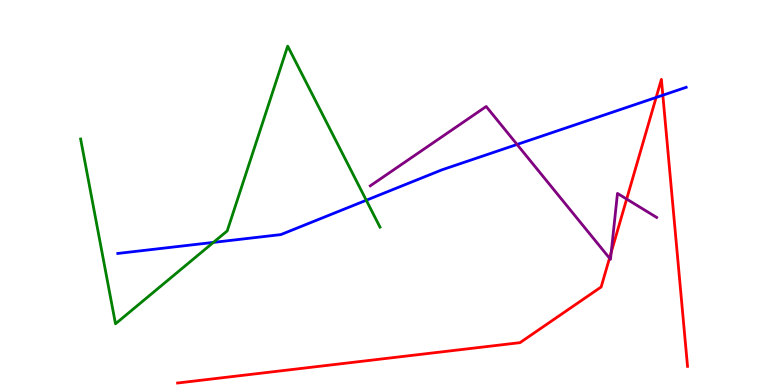[{'lines': ['blue', 'red'], 'intersections': [{'x': 8.47, 'y': 7.47}, {'x': 8.55, 'y': 7.53}]}, {'lines': ['green', 'red'], 'intersections': []}, {'lines': ['purple', 'red'], 'intersections': [{'x': 7.86, 'y': 3.29}, {'x': 7.89, 'y': 3.45}, {'x': 8.09, 'y': 4.83}]}, {'lines': ['blue', 'green'], 'intersections': [{'x': 2.75, 'y': 3.7}, {'x': 4.73, 'y': 4.8}]}, {'lines': ['blue', 'purple'], 'intersections': [{'x': 6.67, 'y': 6.25}]}, {'lines': ['green', 'purple'], 'intersections': []}]